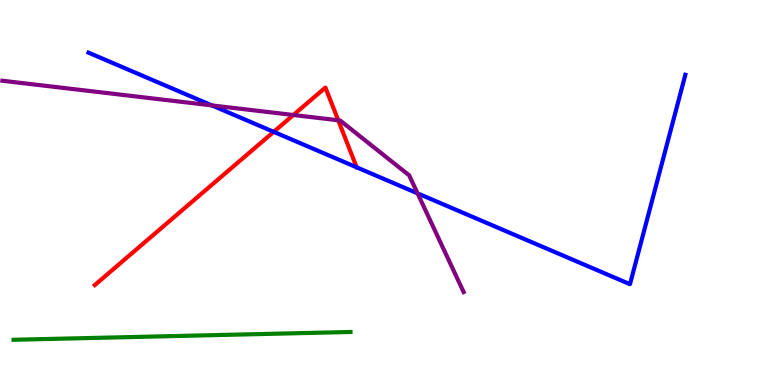[{'lines': ['blue', 'red'], 'intersections': [{'x': 3.53, 'y': 6.58}]}, {'lines': ['green', 'red'], 'intersections': []}, {'lines': ['purple', 'red'], 'intersections': [{'x': 3.79, 'y': 7.01}, {'x': 4.36, 'y': 6.88}]}, {'lines': ['blue', 'green'], 'intersections': []}, {'lines': ['blue', 'purple'], 'intersections': [{'x': 2.73, 'y': 7.26}, {'x': 5.39, 'y': 4.98}]}, {'lines': ['green', 'purple'], 'intersections': []}]